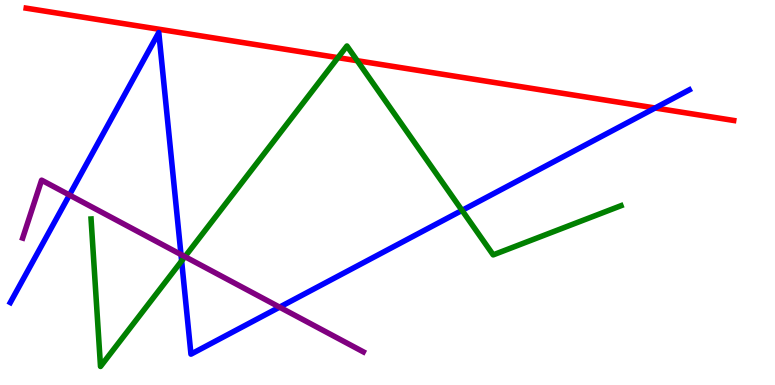[{'lines': ['blue', 'red'], 'intersections': [{'x': 8.45, 'y': 7.19}]}, {'lines': ['green', 'red'], 'intersections': [{'x': 4.36, 'y': 8.5}, {'x': 4.61, 'y': 8.42}]}, {'lines': ['purple', 'red'], 'intersections': []}, {'lines': ['blue', 'green'], 'intersections': [{'x': 2.34, 'y': 3.22}, {'x': 5.96, 'y': 4.54}]}, {'lines': ['blue', 'purple'], 'intersections': [{'x': 0.896, 'y': 4.93}, {'x': 2.34, 'y': 3.39}, {'x': 3.61, 'y': 2.02}]}, {'lines': ['green', 'purple'], 'intersections': [{'x': 2.39, 'y': 3.33}]}]